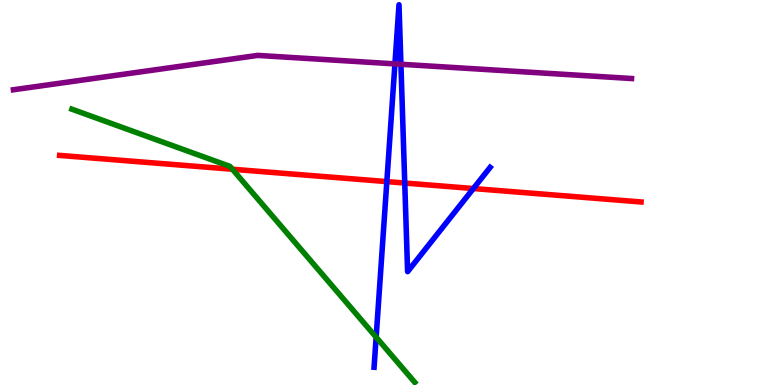[{'lines': ['blue', 'red'], 'intersections': [{'x': 4.99, 'y': 5.28}, {'x': 5.22, 'y': 5.25}, {'x': 6.11, 'y': 5.1}]}, {'lines': ['green', 'red'], 'intersections': [{'x': 3.0, 'y': 5.6}]}, {'lines': ['purple', 'red'], 'intersections': []}, {'lines': ['blue', 'green'], 'intersections': [{'x': 4.85, 'y': 1.24}]}, {'lines': ['blue', 'purple'], 'intersections': [{'x': 5.1, 'y': 8.34}, {'x': 5.17, 'y': 8.33}]}, {'lines': ['green', 'purple'], 'intersections': []}]